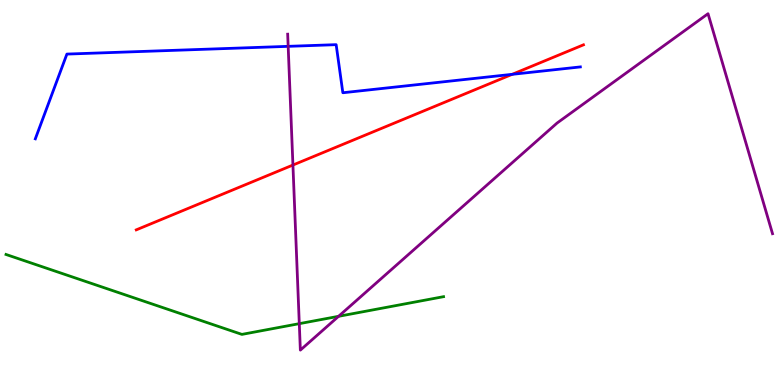[{'lines': ['blue', 'red'], 'intersections': [{'x': 6.61, 'y': 8.07}]}, {'lines': ['green', 'red'], 'intersections': []}, {'lines': ['purple', 'red'], 'intersections': [{'x': 3.78, 'y': 5.71}]}, {'lines': ['blue', 'green'], 'intersections': []}, {'lines': ['blue', 'purple'], 'intersections': [{'x': 3.72, 'y': 8.8}]}, {'lines': ['green', 'purple'], 'intersections': [{'x': 3.86, 'y': 1.59}, {'x': 4.37, 'y': 1.78}]}]